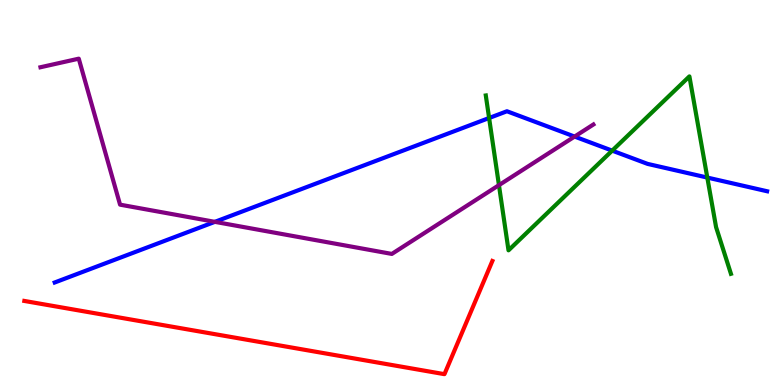[{'lines': ['blue', 'red'], 'intersections': []}, {'lines': ['green', 'red'], 'intersections': []}, {'lines': ['purple', 'red'], 'intersections': []}, {'lines': ['blue', 'green'], 'intersections': [{'x': 6.31, 'y': 6.93}, {'x': 7.9, 'y': 6.09}, {'x': 9.13, 'y': 5.39}]}, {'lines': ['blue', 'purple'], 'intersections': [{'x': 2.77, 'y': 4.24}, {'x': 7.41, 'y': 6.45}]}, {'lines': ['green', 'purple'], 'intersections': [{'x': 6.44, 'y': 5.19}]}]